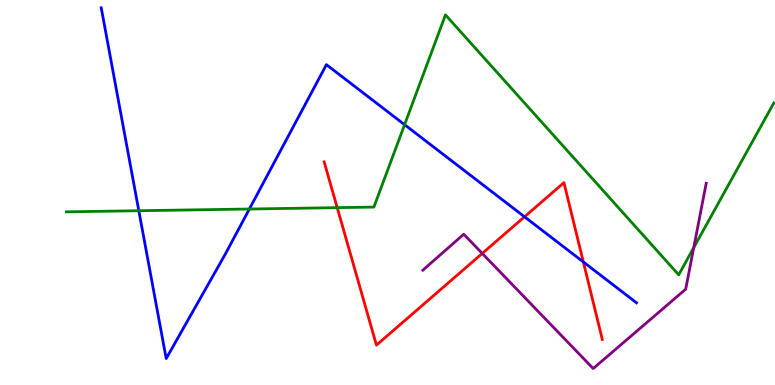[{'lines': ['blue', 'red'], 'intersections': [{'x': 6.77, 'y': 4.37}, {'x': 7.53, 'y': 3.2}]}, {'lines': ['green', 'red'], 'intersections': [{'x': 4.35, 'y': 4.61}]}, {'lines': ['purple', 'red'], 'intersections': [{'x': 6.22, 'y': 3.42}]}, {'lines': ['blue', 'green'], 'intersections': [{'x': 1.79, 'y': 4.53}, {'x': 3.22, 'y': 4.57}, {'x': 5.22, 'y': 6.76}]}, {'lines': ['blue', 'purple'], 'intersections': []}, {'lines': ['green', 'purple'], 'intersections': [{'x': 8.95, 'y': 3.57}]}]